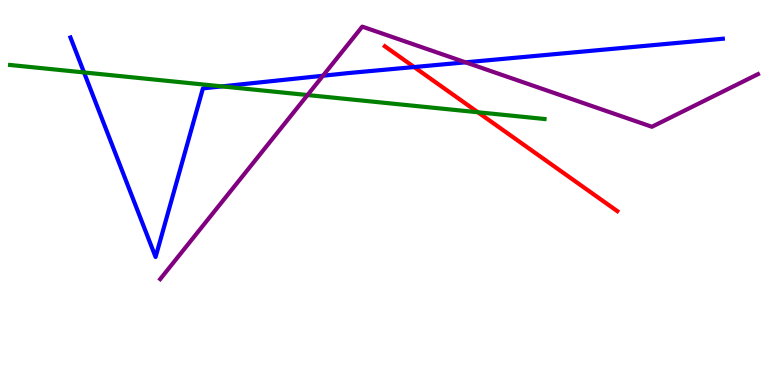[{'lines': ['blue', 'red'], 'intersections': [{'x': 5.34, 'y': 8.26}]}, {'lines': ['green', 'red'], 'intersections': [{'x': 6.17, 'y': 7.08}]}, {'lines': ['purple', 'red'], 'intersections': []}, {'lines': ['blue', 'green'], 'intersections': [{'x': 1.08, 'y': 8.12}, {'x': 2.86, 'y': 7.76}]}, {'lines': ['blue', 'purple'], 'intersections': [{'x': 4.17, 'y': 8.03}, {'x': 6.01, 'y': 8.38}]}, {'lines': ['green', 'purple'], 'intersections': [{'x': 3.97, 'y': 7.53}]}]